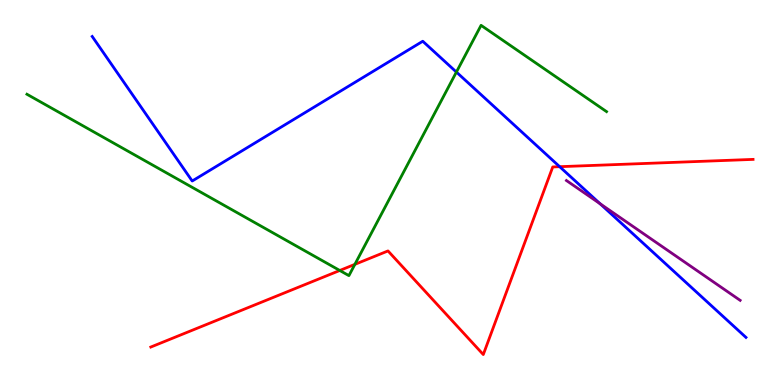[{'lines': ['blue', 'red'], 'intersections': [{'x': 7.22, 'y': 5.67}]}, {'lines': ['green', 'red'], 'intersections': [{'x': 4.38, 'y': 2.97}, {'x': 4.58, 'y': 3.13}]}, {'lines': ['purple', 'red'], 'intersections': []}, {'lines': ['blue', 'green'], 'intersections': [{'x': 5.89, 'y': 8.13}]}, {'lines': ['blue', 'purple'], 'intersections': [{'x': 7.74, 'y': 4.71}]}, {'lines': ['green', 'purple'], 'intersections': []}]